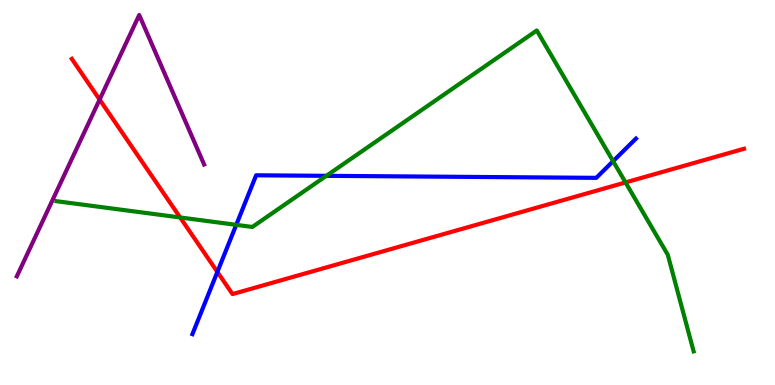[{'lines': ['blue', 'red'], 'intersections': [{'x': 2.8, 'y': 2.94}]}, {'lines': ['green', 'red'], 'intersections': [{'x': 2.32, 'y': 4.35}, {'x': 8.07, 'y': 5.26}]}, {'lines': ['purple', 'red'], 'intersections': [{'x': 1.29, 'y': 7.41}]}, {'lines': ['blue', 'green'], 'intersections': [{'x': 3.05, 'y': 4.16}, {'x': 4.21, 'y': 5.43}, {'x': 7.91, 'y': 5.81}]}, {'lines': ['blue', 'purple'], 'intersections': []}, {'lines': ['green', 'purple'], 'intersections': []}]